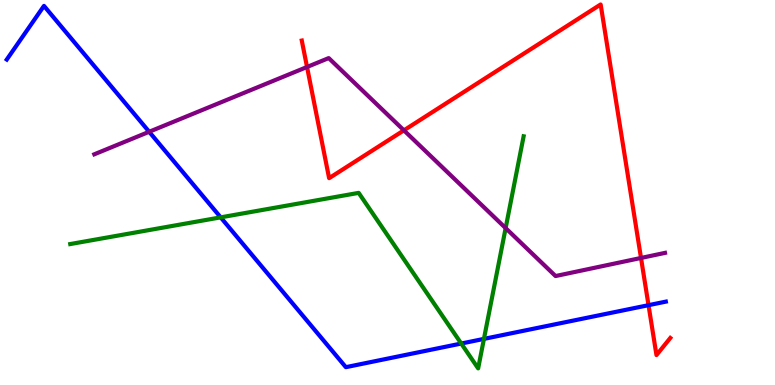[{'lines': ['blue', 'red'], 'intersections': [{'x': 8.37, 'y': 2.07}]}, {'lines': ['green', 'red'], 'intersections': []}, {'lines': ['purple', 'red'], 'intersections': [{'x': 3.96, 'y': 8.26}, {'x': 5.21, 'y': 6.61}, {'x': 8.27, 'y': 3.3}]}, {'lines': ['blue', 'green'], 'intersections': [{'x': 2.85, 'y': 4.35}, {'x': 5.95, 'y': 1.08}, {'x': 6.24, 'y': 1.2}]}, {'lines': ['blue', 'purple'], 'intersections': [{'x': 1.92, 'y': 6.58}]}, {'lines': ['green', 'purple'], 'intersections': [{'x': 6.52, 'y': 4.08}]}]